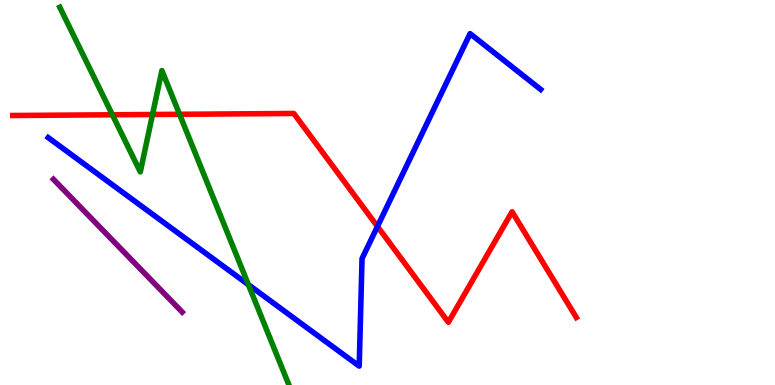[{'lines': ['blue', 'red'], 'intersections': [{'x': 4.87, 'y': 4.12}]}, {'lines': ['green', 'red'], 'intersections': [{'x': 1.45, 'y': 7.02}, {'x': 1.97, 'y': 7.03}, {'x': 2.32, 'y': 7.03}]}, {'lines': ['purple', 'red'], 'intersections': []}, {'lines': ['blue', 'green'], 'intersections': [{'x': 3.21, 'y': 2.61}]}, {'lines': ['blue', 'purple'], 'intersections': []}, {'lines': ['green', 'purple'], 'intersections': []}]